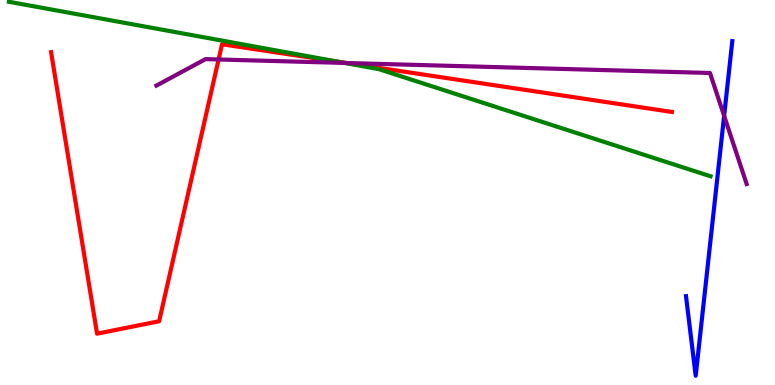[{'lines': ['blue', 'red'], 'intersections': []}, {'lines': ['green', 'red'], 'intersections': [{'x': 4.35, 'y': 8.4}]}, {'lines': ['purple', 'red'], 'intersections': [{'x': 2.82, 'y': 8.46}, {'x': 4.47, 'y': 8.36}]}, {'lines': ['blue', 'green'], 'intersections': []}, {'lines': ['blue', 'purple'], 'intersections': [{'x': 9.34, 'y': 6.99}]}, {'lines': ['green', 'purple'], 'intersections': [{'x': 4.45, 'y': 8.37}]}]